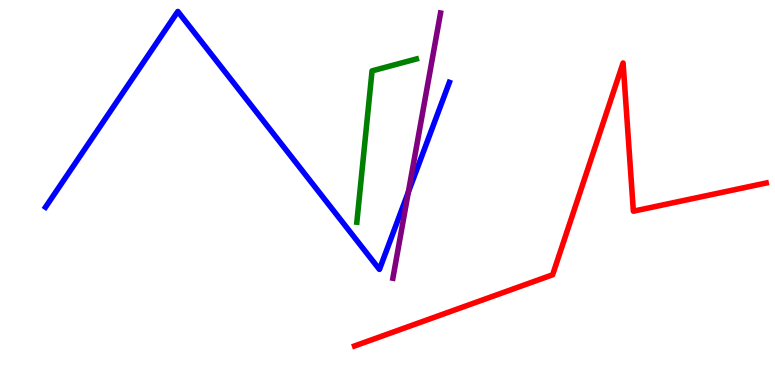[{'lines': ['blue', 'red'], 'intersections': []}, {'lines': ['green', 'red'], 'intersections': []}, {'lines': ['purple', 'red'], 'intersections': []}, {'lines': ['blue', 'green'], 'intersections': []}, {'lines': ['blue', 'purple'], 'intersections': [{'x': 5.27, 'y': 5.01}]}, {'lines': ['green', 'purple'], 'intersections': []}]